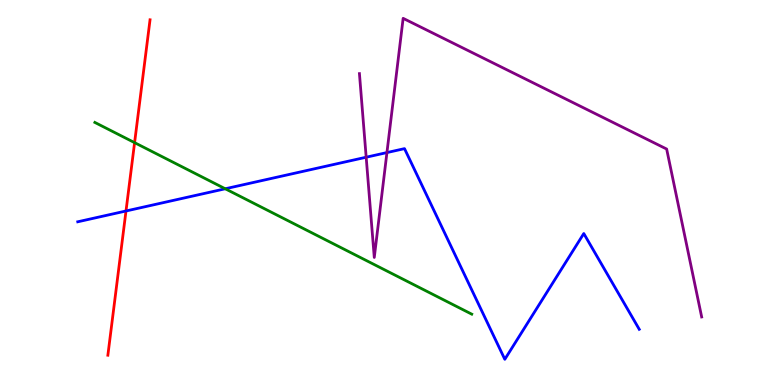[{'lines': ['blue', 'red'], 'intersections': [{'x': 1.63, 'y': 4.52}]}, {'lines': ['green', 'red'], 'intersections': [{'x': 1.74, 'y': 6.29}]}, {'lines': ['purple', 'red'], 'intersections': []}, {'lines': ['blue', 'green'], 'intersections': [{'x': 2.91, 'y': 5.1}]}, {'lines': ['blue', 'purple'], 'intersections': [{'x': 4.72, 'y': 5.92}, {'x': 4.99, 'y': 6.04}]}, {'lines': ['green', 'purple'], 'intersections': []}]